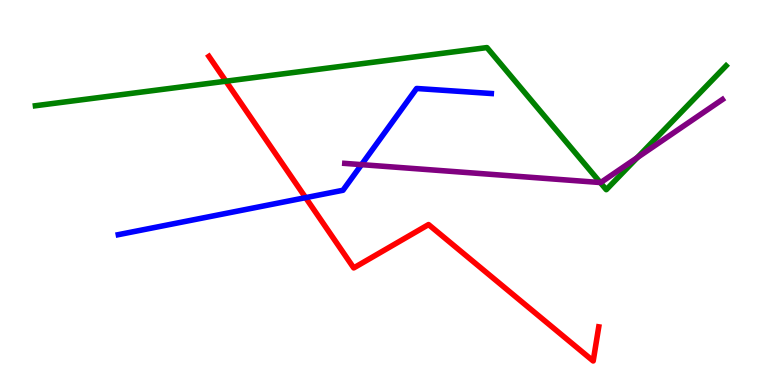[{'lines': ['blue', 'red'], 'intersections': [{'x': 3.94, 'y': 4.87}]}, {'lines': ['green', 'red'], 'intersections': [{'x': 2.91, 'y': 7.89}]}, {'lines': ['purple', 'red'], 'intersections': []}, {'lines': ['blue', 'green'], 'intersections': []}, {'lines': ['blue', 'purple'], 'intersections': [{'x': 4.66, 'y': 5.72}]}, {'lines': ['green', 'purple'], 'intersections': [{'x': 7.75, 'y': 5.26}, {'x': 8.22, 'y': 5.91}]}]